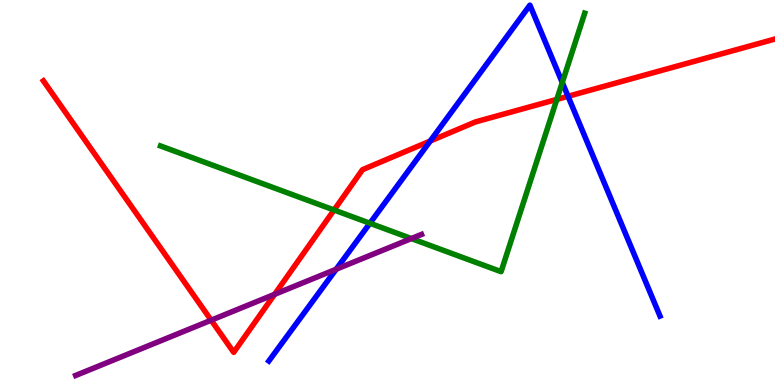[{'lines': ['blue', 'red'], 'intersections': [{'x': 5.55, 'y': 6.34}, {'x': 7.33, 'y': 7.5}]}, {'lines': ['green', 'red'], 'intersections': [{'x': 4.31, 'y': 4.55}, {'x': 7.18, 'y': 7.42}]}, {'lines': ['purple', 'red'], 'intersections': [{'x': 2.72, 'y': 1.68}, {'x': 3.54, 'y': 2.36}]}, {'lines': ['blue', 'green'], 'intersections': [{'x': 4.77, 'y': 4.2}, {'x': 7.26, 'y': 7.86}]}, {'lines': ['blue', 'purple'], 'intersections': [{'x': 4.34, 'y': 3.01}]}, {'lines': ['green', 'purple'], 'intersections': [{'x': 5.31, 'y': 3.8}]}]